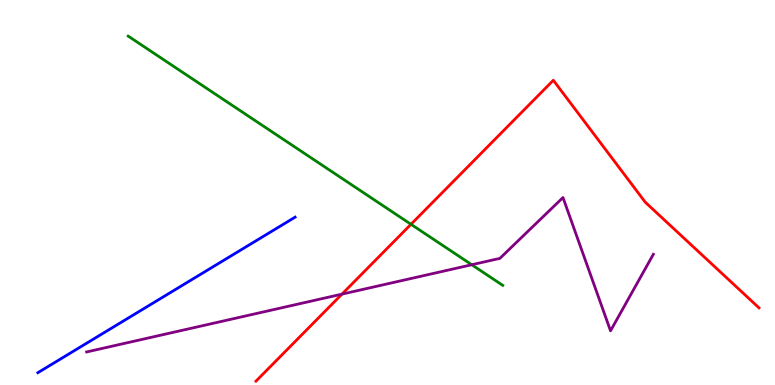[{'lines': ['blue', 'red'], 'intersections': []}, {'lines': ['green', 'red'], 'intersections': [{'x': 5.3, 'y': 4.17}]}, {'lines': ['purple', 'red'], 'intersections': [{'x': 4.41, 'y': 2.36}]}, {'lines': ['blue', 'green'], 'intersections': []}, {'lines': ['blue', 'purple'], 'intersections': []}, {'lines': ['green', 'purple'], 'intersections': [{'x': 6.09, 'y': 3.12}]}]